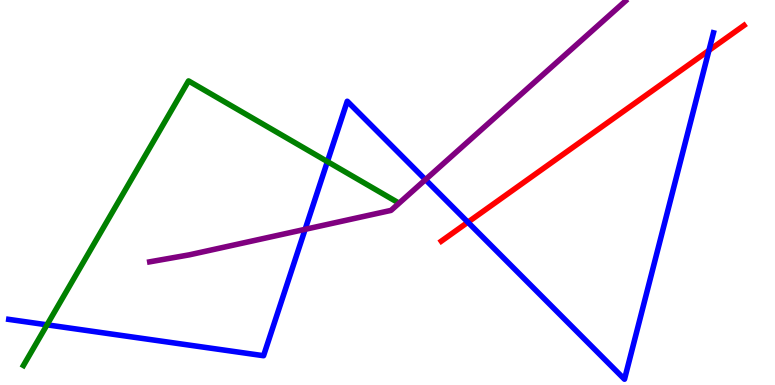[{'lines': ['blue', 'red'], 'intersections': [{'x': 6.04, 'y': 4.23}, {'x': 9.15, 'y': 8.69}]}, {'lines': ['green', 'red'], 'intersections': []}, {'lines': ['purple', 'red'], 'intersections': []}, {'lines': ['blue', 'green'], 'intersections': [{'x': 0.607, 'y': 1.56}, {'x': 4.22, 'y': 5.8}]}, {'lines': ['blue', 'purple'], 'intersections': [{'x': 3.94, 'y': 4.04}, {'x': 5.49, 'y': 5.33}]}, {'lines': ['green', 'purple'], 'intersections': []}]